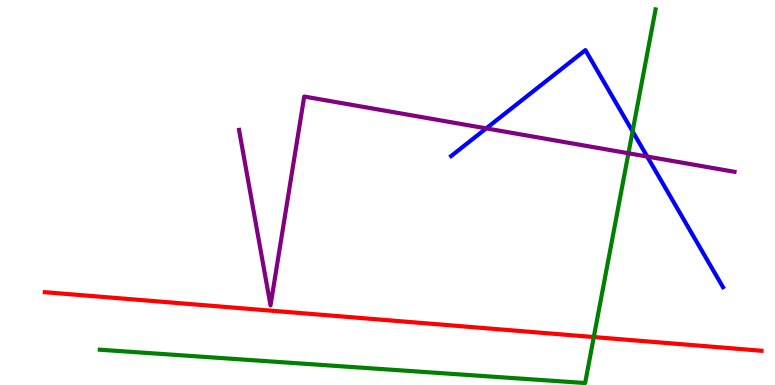[{'lines': ['blue', 'red'], 'intersections': []}, {'lines': ['green', 'red'], 'intersections': [{'x': 7.66, 'y': 1.25}]}, {'lines': ['purple', 'red'], 'intersections': []}, {'lines': ['blue', 'green'], 'intersections': [{'x': 8.16, 'y': 6.59}]}, {'lines': ['blue', 'purple'], 'intersections': [{'x': 6.27, 'y': 6.67}, {'x': 8.35, 'y': 5.93}]}, {'lines': ['green', 'purple'], 'intersections': [{'x': 8.11, 'y': 6.02}]}]